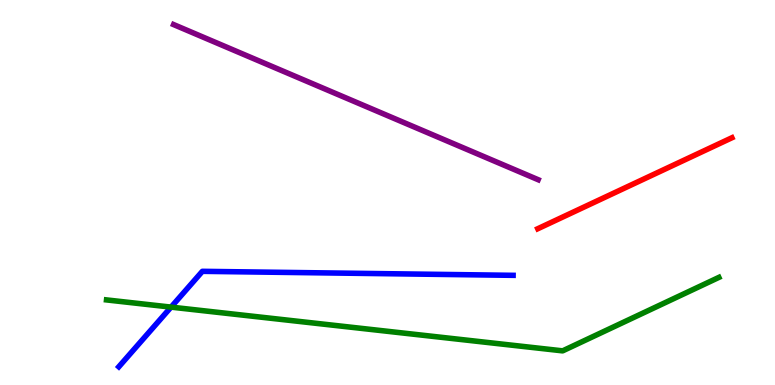[{'lines': ['blue', 'red'], 'intersections': []}, {'lines': ['green', 'red'], 'intersections': []}, {'lines': ['purple', 'red'], 'intersections': []}, {'lines': ['blue', 'green'], 'intersections': [{'x': 2.21, 'y': 2.02}]}, {'lines': ['blue', 'purple'], 'intersections': []}, {'lines': ['green', 'purple'], 'intersections': []}]